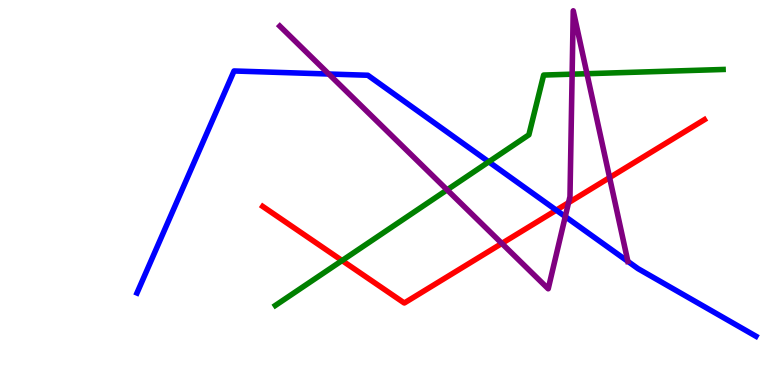[{'lines': ['blue', 'red'], 'intersections': [{'x': 7.18, 'y': 4.54}]}, {'lines': ['green', 'red'], 'intersections': [{'x': 4.41, 'y': 3.23}]}, {'lines': ['purple', 'red'], 'intersections': [{'x': 6.48, 'y': 3.68}, {'x': 7.34, 'y': 4.74}, {'x': 7.87, 'y': 5.39}]}, {'lines': ['blue', 'green'], 'intersections': [{'x': 6.31, 'y': 5.8}]}, {'lines': ['blue', 'purple'], 'intersections': [{'x': 4.24, 'y': 8.08}, {'x': 7.29, 'y': 4.37}]}, {'lines': ['green', 'purple'], 'intersections': [{'x': 5.77, 'y': 5.07}, {'x': 7.38, 'y': 8.07}, {'x': 7.57, 'y': 8.09}]}]